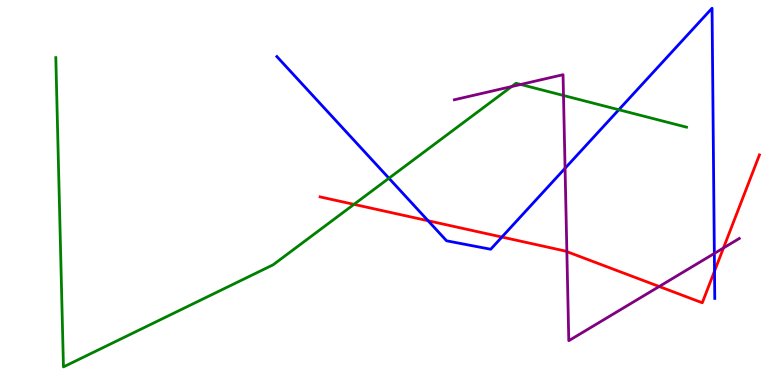[{'lines': ['blue', 'red'], 'intersections': [{'x': 5.52, 'y': 4.27}, {'x': 6.48, 'y': 3.84}, {'x': 9.22, 'y': 2.96}]}, {'lines': ['green', 'red'], 'intersections': [{'x': 4.57, 'y': 4.69}]}, {'lines': ['purple', 'red'], 'intersections': [{'x': 7.31, 'y': 3.46}, {'x': 8.51, 'y': 2.56}, {'x': 9.34, 'y': 3.56}]}, {'lines': ['blue', 'green'], 'intersections': [{'x': 5.02, 'y': 5.37}, {'x': 7.98, 'y': 7.15}]}, {'lines': ['blue', 'purple'], 'intersections': [{'x': 7.29, 'y': 5.63}, {'x': 9.22, 'y': 3.42}]}, {'lines': ['green', 'purple'], 'intersections': [{'x': 6.6, 'y': 7.75}, {'x': 6.72, 'y': 7.81}, {'x': 7.27, 'y': 7.52}]}]